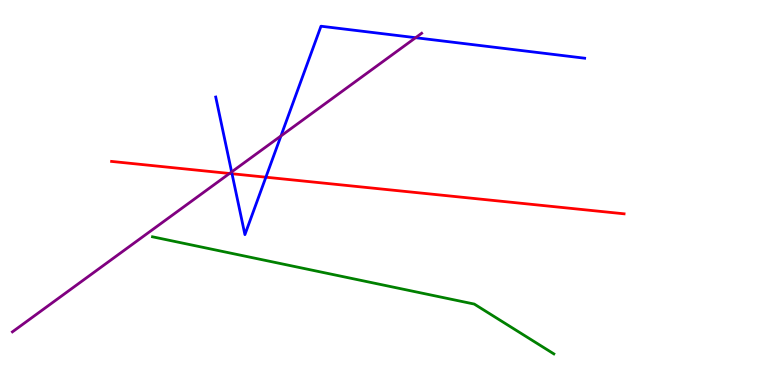[{'lines': ['blue', 'red'], 'intersections': [{'x': 2.99, 'y': 5.49}, {'x': 3.43, 'y': 5.4}]}, {'lines': ['green', 'red'], 'intersections': []}, {'lines': ['purple', 'red'], 'intersections': [{'x': 2.96, 'y': 5.49}]}, {'lines': ['blue', 'green'], 'intersections': []}, {'lines': ['blue', 'purple'], 'intersections': [{'x': 2.99, 'y': 5.53}, {'x': 3.62, 'y': 6.47}, {'x': 5.36, 'y': 9.02}]}, {'lines': ['green', 'purple'], 'intersections': []}]